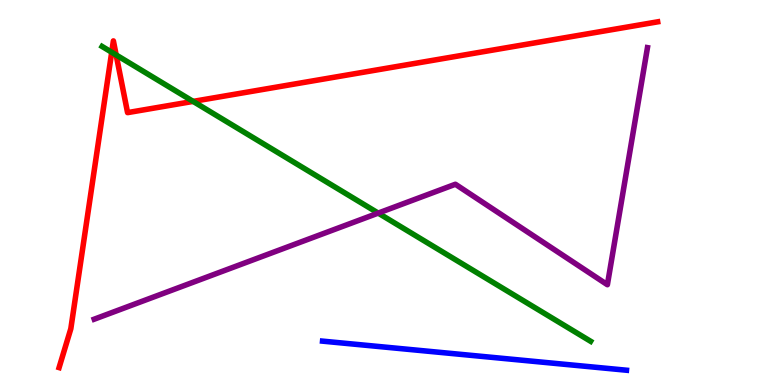[{'lines': ['blue', 'red'], 'intersections': []}, {'lines': ['green', 'red'], 'intersections': [{'x': 1.44, 'y': 8.64}, {'x': 1.5, 'y': 8.57}, {'x': 2.49, 'y': 7.37}]}, {'lines': ['purple', 'red'], 'intersections': []}, {'lines': ['blue', 'green'], 'intersections': []}, {'lines': ['blue', 'purple'], 'intersections': []}, {'lines': ['green', 'purple'], 'intersections': [{'x': 4.88, 'y': 4.47}]}]